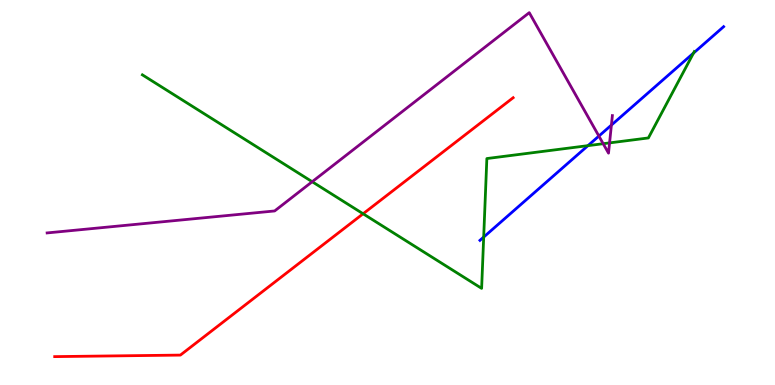[{'lines': ['blue', 'red'], 'intersections': []}, {'lines': ['green', 'red'], 'intersections': [{'x': 4.69, 'y': 4.45}]}, {'lines': ['purple', 'red'], 'intersections': []}, {'lines': ['blue', 'green'], 'intersections': [{'x': 6.24, 'y': 3.84}, {'x': 7.59, 'y': 6.22}, {'x': 8.95, 'y': 8.62}]}, {'lines': ['blue', 'purple'], 'intersections': [{'x': 7.73, 'y': 6.47}, {'x': 7.89, 'y': 6.75}]}, {'lines': ['green', 'purple'], 'intersections': [{'x': 4.03, 'y': 5.28}, {'x': 7.78, 'y': 6.27}, {'x': 7.87, 'y': 6.29}]}]